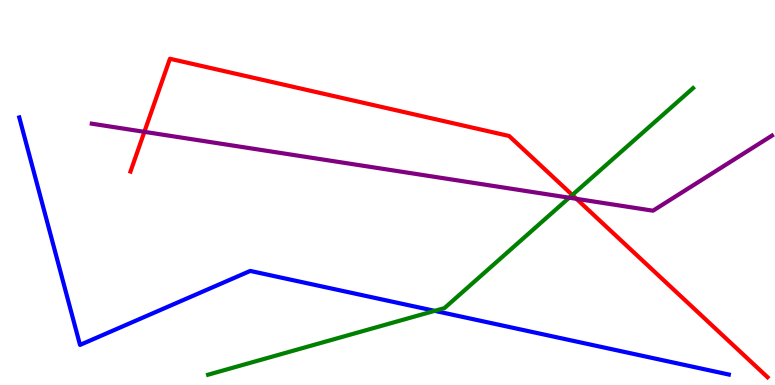[{'lines': ['blue', 'red'], 'intersections': []}, {'lines': ['green', 'red'], 'intersections': [{'x': 7.38, 'y': 4.94}]}, {'lines': ['purple', 'red'], 'intersections': [{'x': 1.86, 'y': 6.58}, {'x': 7.44, 'y': 4.84}]}, {'lines': ['blue', 'green'], 'intersections': [{'x': 5.61, 'y': 1.93}]}, {'lines': ['blue', 'purple'], 'intersections': []}, {'lines': ['green', 'purple'], 'intersections': [{'x': 7.34, 'y': 4.86}]}]